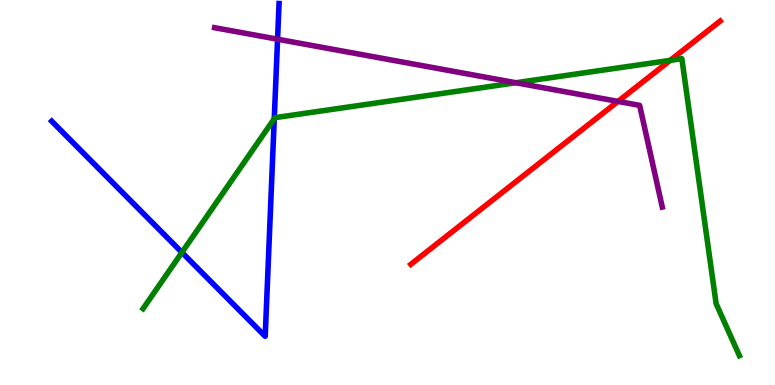[{'lines': ['blue', 'red'], 'intersections': []}, {'lines': ['green', 'red'], 'intersections': [{'x': 8.65, 'y': 8.43}]}, {'lines': ['purple', 'red'], 'intersections': [{'x': 7.97, 'y': 7.37}]}, {'lines': ['blue', 'green'], 'intersections': [{'x': 2.35, 'y': 3.44}, {'x': 3.54, 'y': 6.92}]}, {'lines': ['blue', 'purple'], 'intersections': [{'x': 3.58, 'y': 8.98}]}, {'lines': ['green', 'purple'], 'intersections': [{'x': 6.66, 'y': 7.85}]}]